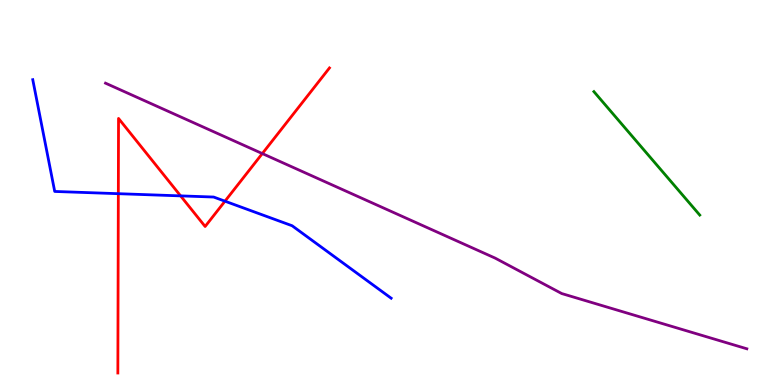[{'lines': ['blue', 'red'], 'intersections': [{'x': 1.53, 'y': 4.97}, {'x': 2.33, 'y': 4.91}, {'x': 2.9, 'y': 4.77}]}, {'lines': ['green', 'red'], 'intersections': []}, {'lines': ['purple', 'red'], 'intersections': [{'x': 3.38, 'y': 6.01}]}, {'lines': ['blue', 'green'], 'intersections': []}, {'lines': ['blue', 'purple'], 'intersections': []}, {'lines': ['green', 'purple'], 'intersections': []}]